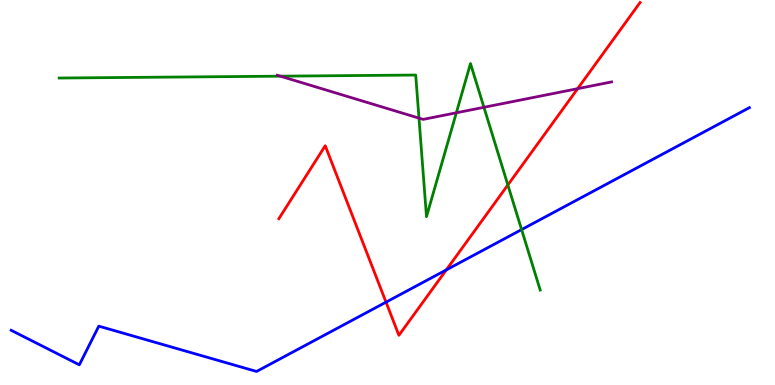[{'lines': ['blue', 'red'], 'intersections': [{'x': 4.98, 'y': 2.15}, {'x': 5.76, 'y': 2.99}]}, {'lines': ['green', 'red'], 'intersections': [{'x': 6.55, 'y': 5.2}]}, {'lines': ['purple', 'red'], 'intersections': [{'x': 7.45, 'y': 7.7}]}, {'lines': ['blue', 'green'], 'intersections': [{'x': 6.73, 'y': 4.04}]}, {'lines': ['blue', 'purple'], 'intersections': []}, {'lines': ['green', 'purple'], 'intersections': [{'x': 3.62, 'y': 8.02}, {'x': 5.41, 'y': 6.93}, {'x': 5.89, 'y': 7.07}, {'x': 6.24, 'y': 7.21}]}]